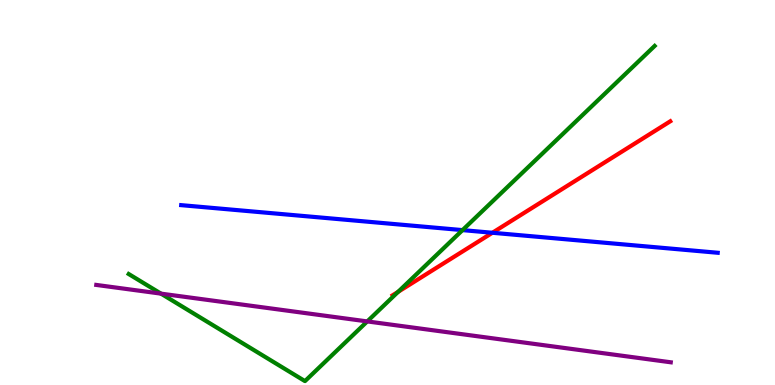[{'lines': ['blue', 'red'], 'intersections': [{'x': 6.35, 'y': 3.95}]}, {'lines': ['green', 'red'], 'intersections': [{'x': 5.14, 'y': 2.42}]}, {'lines': ['purple', 'red'], 'intersections': []}, {'lines': ['blue', 'green'], 'intersections': [{'x': 5.97, 'y': 4.02}]}, {'lines': ['blue', 'purple'], 'intersections': []}, {'lines': ['green', 'purple'], 'intersections': [{'x': 2.08, 'y': 2.37}, {'x': 4.74, 'y': 1.65}]}]